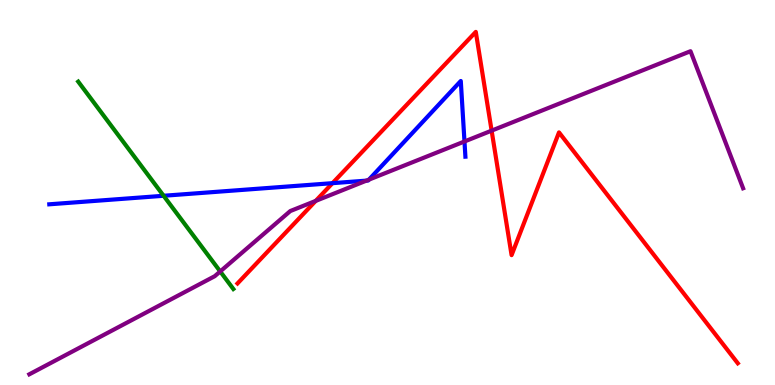[{'lines': ['blue', 'red'], 'intersections': [{'x': 4.29, 'y': 5.24}]}, {'lines': ['green', 'red'], 'intersections': []}, {'lines': ['purple', 'red'], 'intersections': [{'x': 4.07, 'y': 4.78}, {'x': 6.34, 'y': 6.61}]}, {'lines': ['blue', 'green'], 'intersections': [{'x': 2.11, 'y': 4.91}]}, {'lines': ['blue', 'purple'], 'intersections': [{'x': 4.73, 'y': 5.31}, {'x': 4.76, 'y': 5.33}, {'x': 5.99, 'y': 6.33}]}, {'lines': ['green', 'purple'], 'intersections': [{'x': 2.84, 'y': 2.95}]}]